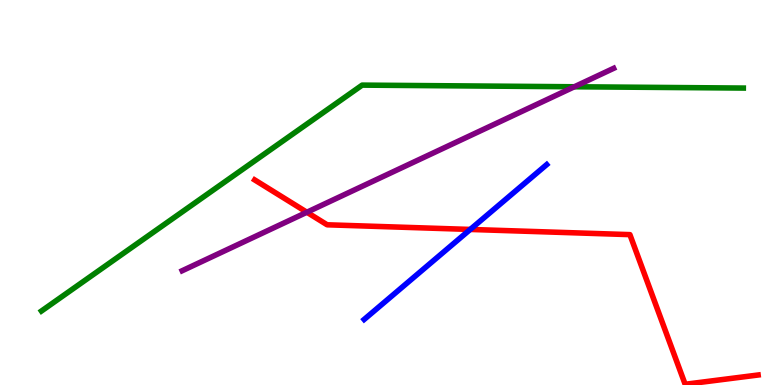[{'lines': ['blue', 'red'], 'intersections': [{'x': 6.07, 'y': 4.04}]}, {'lines': ['green', 'red'], 'intersections': []}, {'lines': ['purple', 'red'], 'intersections': [{'x': 3.96, 'y': 4.49}]}, {'lines': ['blue', 'green'], 'intersections': []}, {'lines': ['blue', 'purple'], 'intersections': []}, {'lines': ['green', 'purple'], 'intersections': [{'x': 7.41, 'y': 7.75}]}]